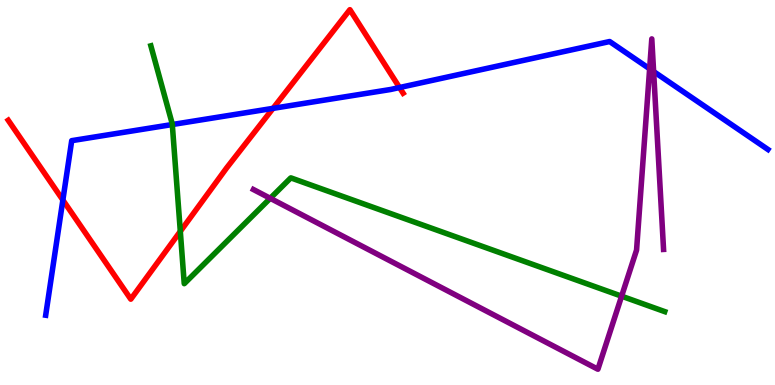[{'lines': ['blue', 'red'], 'intersections': [{'x': 0.811, 'y': 4.8}, {'x': 3.52, 'y': 7.19}, {'x': 5.16, 'y': 7.73}]}, {'lines': ['green', 'red'], 'intersections': [{'x': 2.33, 'y': 3.99}]}, {'lines': ['purple', 'red'], 'intersections': []}, {'lines': ['blue', 'green'], 'intersections': [{'x': 2.22, 'y': 6.77}]}, {'lines': ['blue', 'purple'], 'intersections': [{'x': 8.38, 'y': 8.21}, {'x': 8.43, 'y': 8.14}]}, {'lines': ['green', 'purple'], 'intersections': [{'x': 3.49, 'y': 4.85}, {'x': 8.02, 'y': 2.31}]}]